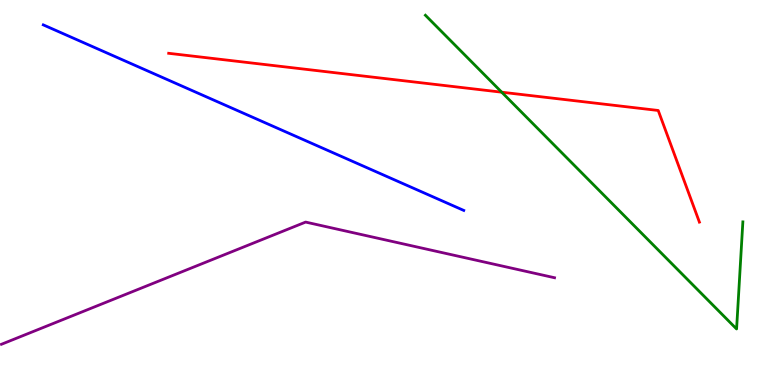[{'lines': ['blue', 'red'], 'intersections': []}, {'lines': ['green', 'red'], 'intersections': [{'x': 6.47, 'y': 7.61}]}, {'lines': ['purple', 'red'], 'intersections': []}, {'lines': ['blue', 'green'], 'intersections': []}, {'lines': ['blue', 'purple'], 'intersections': []}, {'lines': ['green', 'purple'], 'intersections': []}]